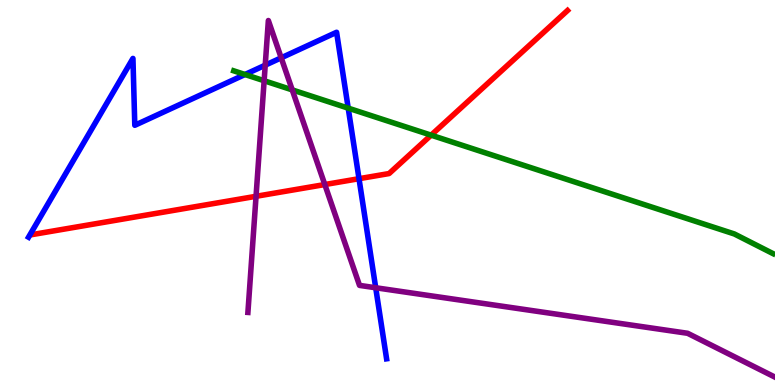[{'lines': ['blue', 'red'], 'intersections': [{'x': 4.63, 'y': 5.36}]}, {'lines': ['green', 'red'], 'intersections': [{'x': 5.56, 'y': 6.49}]}, {'lines': ['purple', 'red'], 'intersections': [{'x': 3.3, 'y': 4.9}, {'x': 4.19, 'y': 5.21}]}, {'lines': ['blue', 'green'], 'intersections': [{'x': 3.16, 'y': 8.06}, {'x': 4.49, 'y': 7.19}]}, {'lines': ['blue', 'purple'], 'intersections': [{'x': 3.42, 'y': 8.31}, {'x': 3.63, 'y': 8.5}, {'x': 4.85, 'y': 2.53}]}, {'lines': ['green', 'purple'], 'intersections': [{'x': 3.41, 'y': 7.9}, {'x': 3.77, 'y': 7.66}]}]